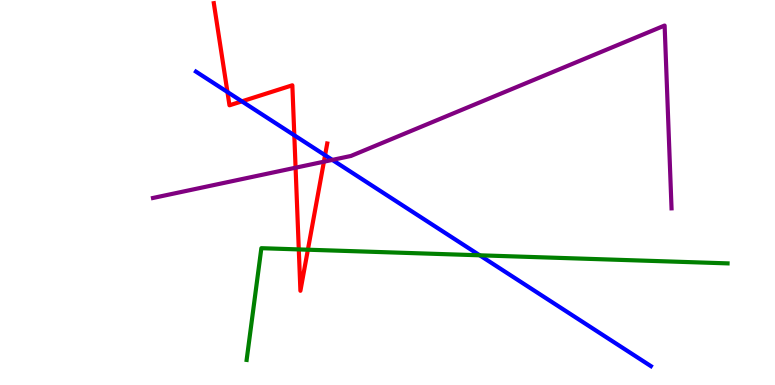[{'lines': ['blue', 'red'], 'intersections': [{'x': 2.93, 'y': 7.61}, {'x': 3.12, 'y': 7.37}, {'x': 3.8, 'y': 6.49}, {'x': 4.19, 'y': 5.97}]}, {'lines': ['green', 'red'], 'intersections': [{'x': 3.86, 'y': 3.52}, {'x': 3.97, 'y': 3.51}]}, {'lines': ['purple', 'red'], 'intersections': [{'x': 3.81, 'y': 5.64}, {'x': 4.18, 'y': 5.8}]}, {'lines': ['blue', 'green'], 'intersections': [{'x': 6.19, 'y': 3.37}]}, {'lines': ['blue', 'purple'], 'intersections': [{'x': 4.29, 'y': 5.85}]}, {'lines': ['green', 'purple'], 'intersections': []}]